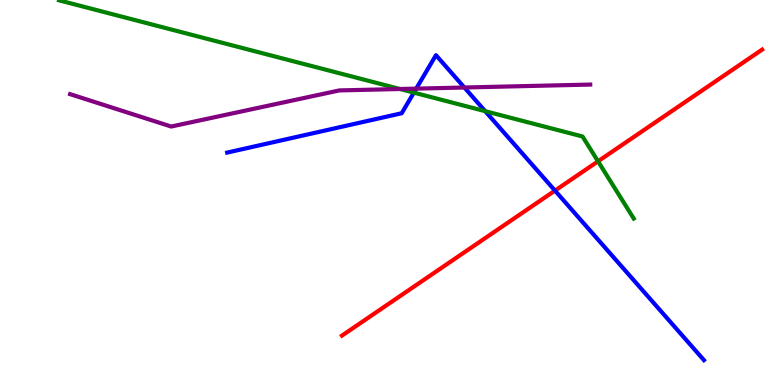[{'lines': ['blue', 'red'], 'intersections': [{'x': 7.16, 'y': 5.05}]}, {'lines': ['green', 'red'], 'intersections': [{'x': 7.72, 'y': 5.81}]}, {'lines': ['purple', 'red'], 'intersections': []}, {'lines': ['blue', 'green'], 'intersections': [{'x': 5.34, 'y': 7.59}, {'x': 6.26, 'y': 7.11}]}, {'lines': ['blue', 'purple'], 'intersections': [{'x': 5.37, 'y': 7.7}, {'x': 5.99, 'y': 7.73}]}, {'lines': ['green', 'purple'], 'intersections': [{'x': 5.16, 'y': 7.69}]}]